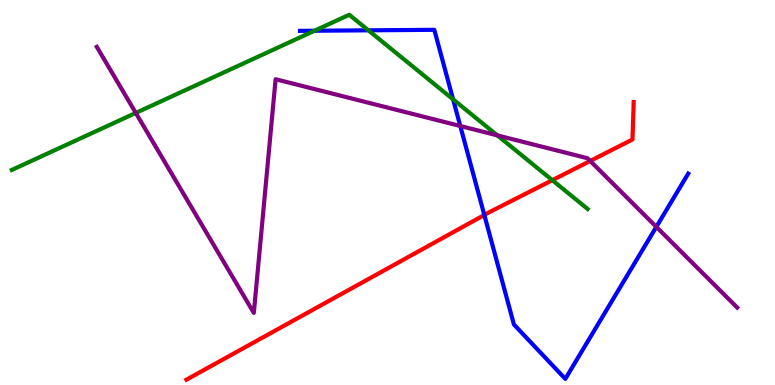[{'lines': ['blue', 'red'], 'intersections': [{'x': 6.25, 'y': 4.42}]}, {'lines': ['green', 'red'], 'intersections': [{'x': 7.13, 'y': 5.32}]}, {'lines': ['purple', 'red'], 'intersections': [{'x': 7.62, 'y': 5.82}]}, {'lines': ['blue', 'green'], 'intersections': [{'x': 4.06, 'y': 9.2}, {'x': 4.75, 'y': 9.21}, {'x': 5.85, 'y': 7.42}]}, {'lines': ['blue', 'purple'], 'intersections': [{'x': 5.94, 'y': 6.73}, {'x': 8.47, 'y': 4.11}]}, {'lines': ['green', 'purple'], 'intersections': [{'x': 1.75, 'y': 7.07}, {'x': 6.42, 'y': 6.48}]}]